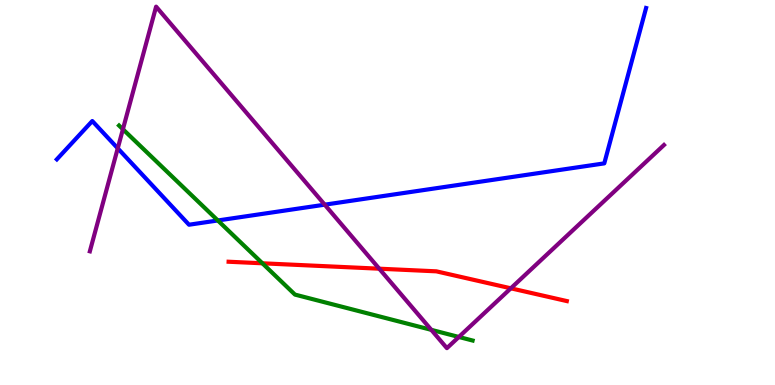[{'lines': ['blue', 'red'], 'intersections': []}, {'lines': ['green', 'red'], 'intersections': [{'x': 3.39, 'y': 3.16}]}, {'lines': ['purple', 'red'], 'intersections': [{'x': 4.89, 'y': 3.02}, {'x': 6.59, 'y': 2.51}]}, {'lines': ['blue', 'green'], 'intersections': [{'x': 2.81, 'y': 4.27}]}, {'lines': ['blue', 'purple'], 'intersections': [{'x': 1.52, 'y': 6.15}, {'x': 4.19, 'y': 4.68}]}, {'lines': ['green', 'purple'], 'intersections': [{'x': 1.59, 'y': 6.64}, {'x': 5.57, 'y': 1.43}, {'x': 5.92, 'y': 1.25}]}]